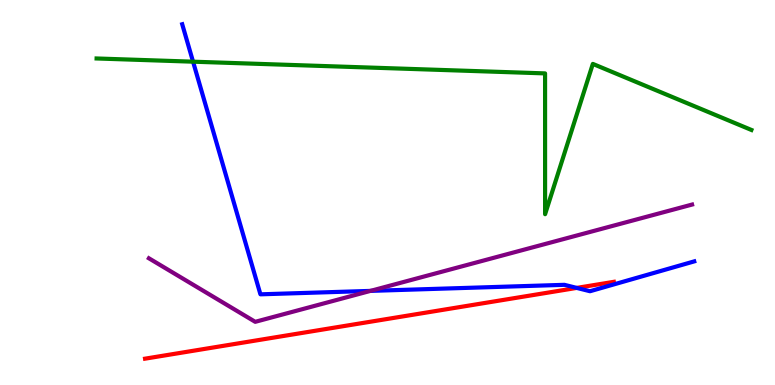[{'lines': ['blue', 'red'], 'intersections': [{'x': 7.44, 'y': 2.52}]}, {'lines': ['green', 'red'], 'intersections': []}, {'lines': ['purple', 'red'], 'intersections': []}, {'lines': ['blue', 'green'], 'intersections': [{'x': 2.49, 'y': 8.4}]}, {'lines': ['blue', 'purple'], 'intersections': [{'x': 4.78, 'y': 2.44}]}, {'lines': ['green', 'purple'], 'intersections': []}]